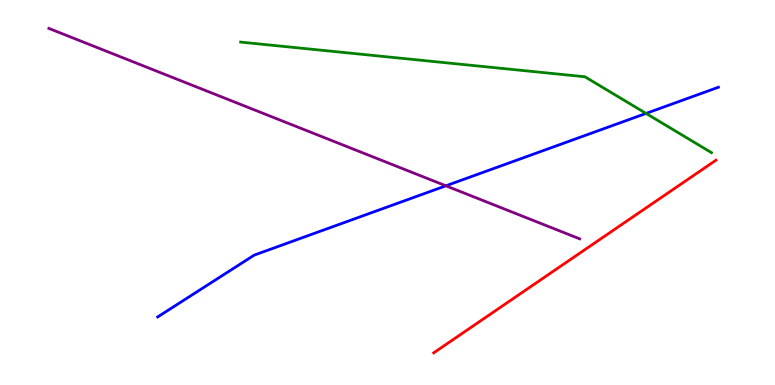[{'lines': ['blue', 'red'], 'intersections': []}, {'lines': ['green', 'red'], 'intersections': []}, {'lines': ['purple', 'red'], 'intersections': []}, {'lines': ['blue', 'green'], 'intersections': [{'x': 8.34, 'y': 7.05}]}, {'lines': ['blue', 'purple'], 'intersections': [{'x': 5.75, 'y': 5.17}]}, {'lines': ['green', 'purple'], 'intersections': []}]